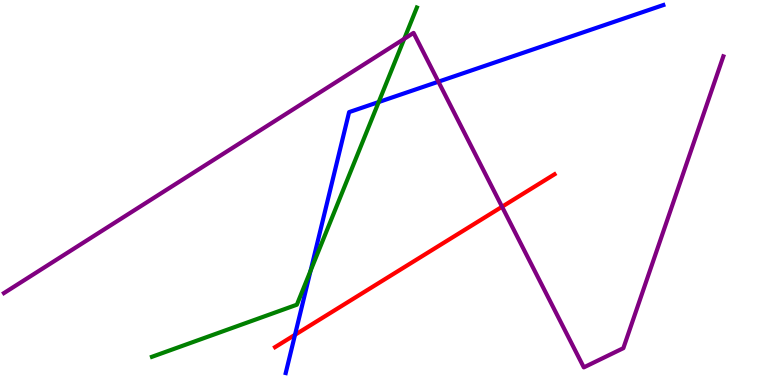[{'lines': ['blue', 'red'], 'intersections': [{'x': 3.81, 'y': 1.3}]}, {'lines': ['green', 'red'], 'intersections': []}, {'lines': ['purple', 'red'], 'intersections': [{'x': 6.48, 'y': 4.63}]}, {'lines': ['blue', 'green'], 'intersections': [{'x': 4.01, 'y': 2.97}, {'x': 4.89, 'y': 7.35}]}, {'lines': ['blue', 'purple'], 'intersections': [{'x': 5.66, 'y': 7.88}]}, {'lines': ['green', 'purple'], 'intersections': [{'x': 5.22, 'y': 8.99}]}]